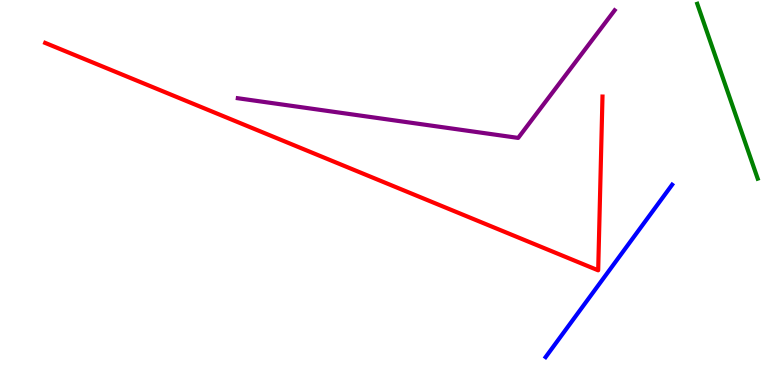[{'lines': ['blue', 'red'], 'intersections': []}, {'lines': ['green', 'red'], 'intersections': []}, {'lines': ['purple', 'red'], 'intersections': []}, {'lines': ['blue', 'green'], 'intersections': []}, {'lines': ['blue', 'purple'], 'intersections': []}, {'lines': ['green', 'purple'], 'intersections': []}]